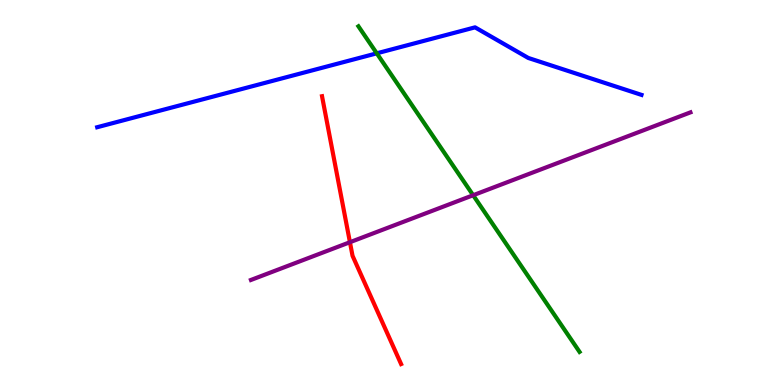[{'lines': ['blue', 'red'], 'intersections': []}, {'lines': ['green', 'red'], 'intersections': []}, {'lines': ['purple', 'red'], 'intersections': [{'x': 4.52, 'y': 3.71}]}, {'lines': ['blue', 'green'], 'intersections': [{'x': 4.86, 'y': 8.61}]}, {'lines': ['blue', 'purple'], 'intersections': []}, {'lines': ['green', 'purple'], 'intersections': [{'x': 6.11, 'y': 4.93}]}]